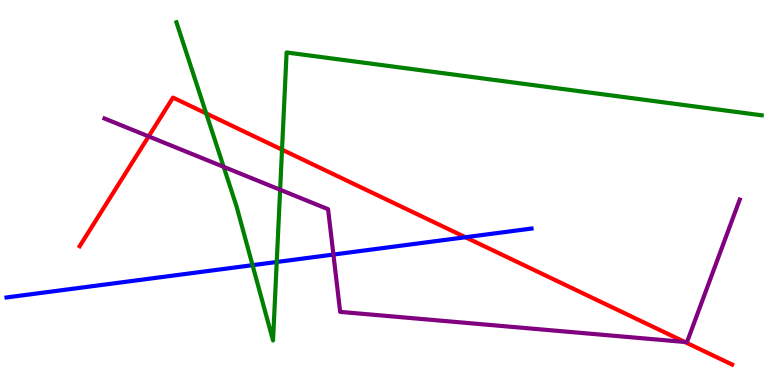[{'lines': ['blue', 'red'], 'intersections': [{'x': 6.01, 'y': 3.84}]}, {'lines': ['green', 'red'], 'intersections': [{'x': 2.66, 'y': 7.05}, {'x': 3.64, 'y': 6.11}]}, {'lines': ['purple', 'red'], 'intersections': [{'x': 1.92, 'y': 6.46}, {'x': 8.84, 'y': 1.12}]}, {'lines': ['blue', 'green'], 'intersections': [{'x': 3.26, 'y': 3.11}, {'x': 3.57, 'y': 3.19}]}, {'lines': ['blue', 'purple'], 'intersections': [{'x': 4.3, 'y': 3.39}]}, {'lines': ['green', 'purple'], 'intersections': [{'x': 2.89, 'y': 5.67}, {'x': 3.61, 'y': 5.07}]}]